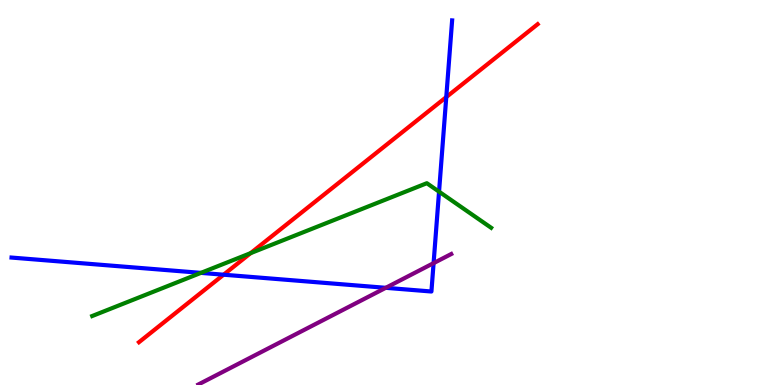[{'lines': ['blue', 'red'], 'intersections': [{'x': 2.89, 'y': 2.86}, {'x': 5.76, 'y': 7.48}]}, {'lines': ['green', 'red'], 'intersections': [{'x': 3.23, 'y': 3.42}]}, {'lines': ['purple', 'red'], 'intersections': []}, {'lines': ['blue', 'green'], 'intersections': [{'x': 2.59, 'y': 2.91}, {'x': 5.67, 'y': 5.02}]}, {'lines': ['blue', 'purple'], 'intersections': [{'x': 4.98, 'y': 2.52}, {'x': 5.59, 'y': 3.17}]}, {'lines': ['green', 'purple'], 'intersections': []}]